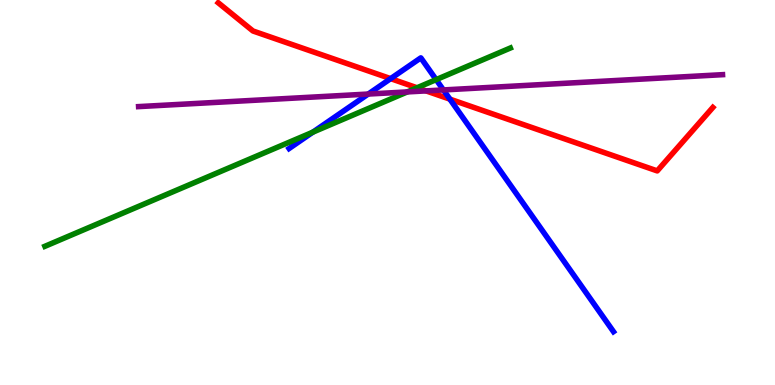[{'lines': ['blue', 'red'], 'intersections': [{'x': 5.04, 'y': 7.96}, {'x': 5.8, 'y': 7.42}]}, {'lines': ['green', 'red'], 'intersections': [{'x': 5.38, 'y': 7.72}]}, {'lines': ['purple', 'red'], 'intersections': [{'x': 5.5, 'y': 7.64}]}, {'lines': ['blue', 'green'], 'intersections': [{'x': 4.04, 'y': 6.57}, {'x': 5.63, 'y': 7.93}]}, {'lines': ['blue', 'purple'], 'intersections': [{'x': 4.75, 'y': 7.56}, {'x': 5.72, 'y': 7.66}]}, {'lines': ['green', 'purple'], 'intersections': [{'x': 5.26, 'y': 7.61}]}]